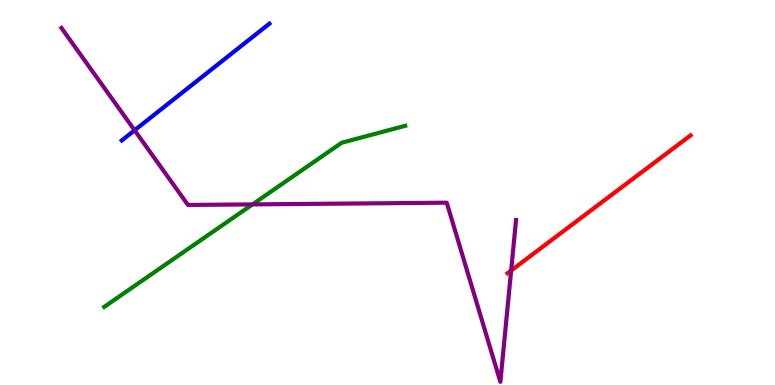[{'lines': ['blue', 'red'], 'intersections': []}, {'lines': ['green', 'red'], 'intersections': []}, {'lines': ['purple', 'red'], 'intersections': [{'x': 6.6, 'y': 2.97}]}, {'lines': ['blue', 'green'], 'intersections': []}, {'lines': ['blue', 'purple'], 'intersections': [{'x': 1.74, 'y': 6.62}]}, {'lines': ['green', 'purple'], 'intersections': [{'x': 3.26, 'y': 4.69}]}]